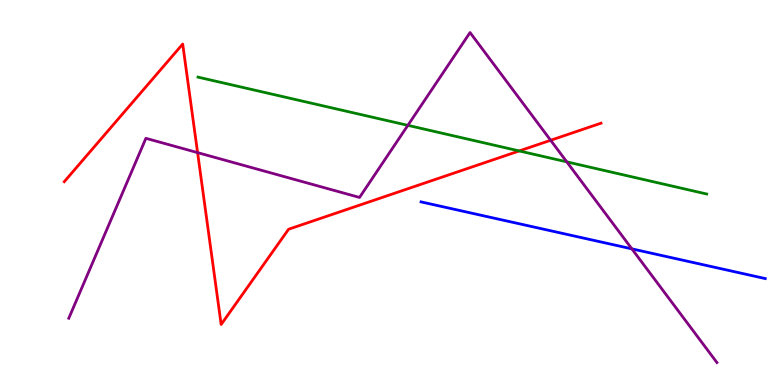[{'lines': ['blue', 'red'], 'intersections': []}, {'lines': ['green', 'red'], 'intersections': [{'x': 6.7, 'y': 6.08}]}, {'lines': ['purple', 'red'], 'intersections': [{'x': 2.55, 'y': 6.04}, {'x': 7.11, 'y': 6.36}]}, {'lines': ['blue', 'green'], 'intersections': []}, {'lines': ['blue', 'purple'], 'intersections': [{'x': 8.15, 'y': 3.54}]}, {'lines': ['green', 'purple'], 'intersections': [{'x': 5.26, 'y': 6.74}, {'x': 7.31, 'y': 5.8}]}]